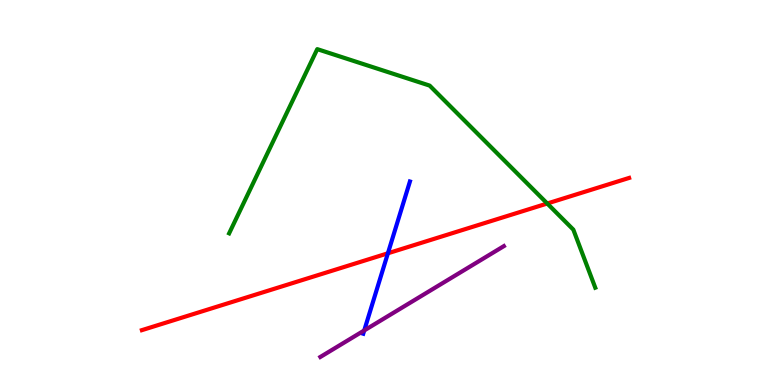[{'lines': ['blue', 'red'], 'intersections': [{'x': 5.01, 'y': 3.42}]}, {'lines': ['green', 'red'], 'intersections': [{'x': 7.06, 'y': 4.71}]}, {'lines': ['purple', 'red'], 'intersections': []}, {'lines': ['blue', 'green'], 'intersections': []}, {'lines': ['blue', 'purple'], 'intersections': [{'x': 4.7, 'y': 1.42}]}, {'lines': ['green', 'purple'], 'intersections': []}]